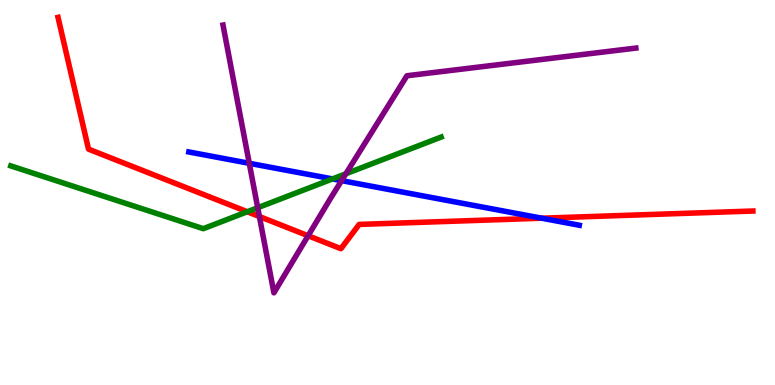[{'lines': ['blue', 'red'], 'intersections': [{'x': 6.99, 'y': 4.33}]}, {'lines': ['green', 'red'], 'intersections': [{'x': 3.19, 'y': 4.5}]}, {'lines': ['purple', 'red'], 'intersections': [{'x': 3.35, 'y': 4.38}, {'x': 3.98, 'y': 3.88}]}, {'lines': ['blue', 'green'], 'intersections': [{'x': 4.29, 'y': 5.35}]}, {'lines': ['blue', 'purple'], 'intersections': [{'x': 3.22, 'y': 5.76}, {'x': 4.41, 'y': 5.31}]}, {'lines': ['green', 'purple'], 'intersections': [{'x': 3.33, 'y': 4.6}, {'x': 4.46, 'y': 5.49}]}]